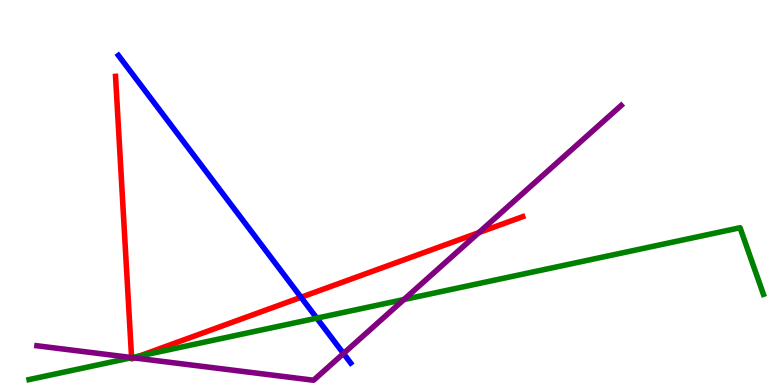[{'lines': ['blue', 'red'], 'intersections': [{'x': 3.88, 'y': 2.28}]}, {'lines': ['green', 'red'], 'intersections': [{'x': 1.7, 'y': 0.709}, {'x': 1.8, 'y': 0.754}]}, {'lines': ['purple', 'red'], 'intersections': [{'x': 1.7, 'y': 0.713}, {'x': 1.73, 'y': 0.704}, {'x': 6.18, 'y': 3.96}]}, {'lines': ['blue', 'green'], 'intersections': [{'x': 4.09, 'y': 1.74}]}, {'lines': ['blue', 'purple'], 'intersections': [{'x': 4.43, 'y': 0.818}]}, {'lines': ['green', 'purple'], 'intersections': [{'x': 1.7, 'y': 0.712}, {'x': 5.21, 'y': 2.22}]}]